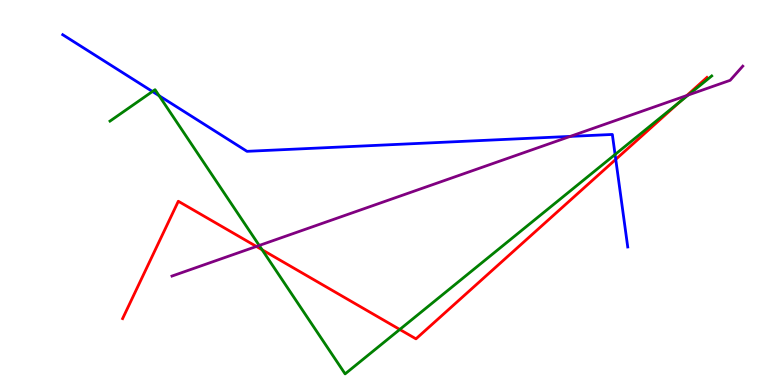[{'lines': ['blue', 'red'], 'intersections': [{'x': 7.95, 'y': 5.86}]}, {'lines': ['green', 'red'], 'intersections': [{'x': 3.38, 'y': 3.51}, {'x': 5.16, 'y': 1.44}, {'x': 8.76, 'y': 7.34}]}, {'lines': ['purple', 'red'], 'intersections': [{'x': 3.31, 'y': 3.6}, {'x': 8.86, 'y': 7.52}]}, {'lines': ['blue', 'green'], 'intersections': [{'x': 1.97, 'y': 7.62}, {'x': 2.05, 'y': 7.51}, {'x': 7.94, 'y': 5.99}]}, {'lines': ['blue', 'purple'], 'intersections': [{'x': 7.36, 'y': 6.46}]}, {'lines': ['green', 'purple'], 'intersections': [{'x': 3.34, 'y': 3.62}, {'x': 8.88, 'y': 7.53}]}]